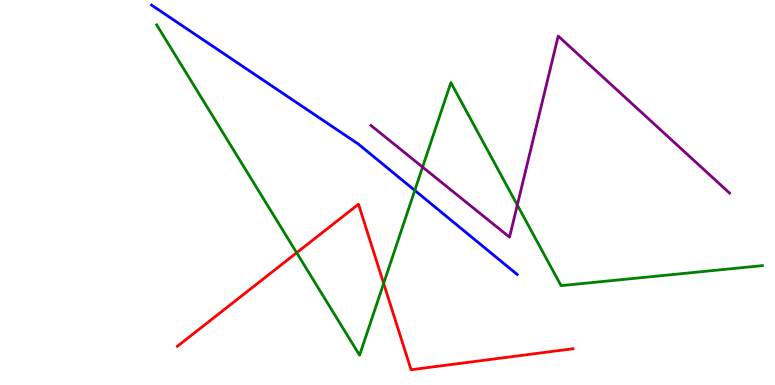[{'lines': ['blue', 'red'], 'intersections': []}, {'lines': ['green', 'red'], 'intersections': [{'x': 3.83, 'y': 3.43}, {'x': 4.95, 'y': 2.64}]}, {'lines': ['purple', 'red'], 'intersections': []}, {'lines': ['blue', 'green'], 'intersections': [{'x': 5.35, 'y': 5.05}]}, {'lines': ['blue', 'purple'], 'intersections': []}, {'lines': ['green', 'purple'], 'intersections': [{'x': 5.45, 'y': 5.66}, {'x': 6.67, 'y': 4.67}]}]